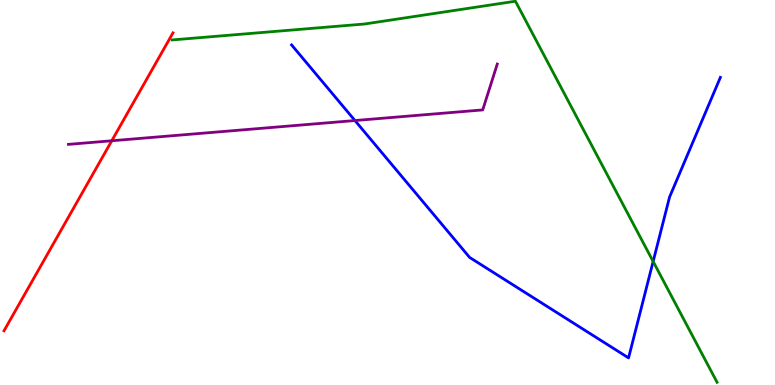[{'lines': ['blue', 'red'], 'intersections': []}, {'lines': ['green', 'red'], 'intersections': []}, {'lines': ['purple', 'red'], 'intersections': [{'x': 1.44, 'y': 6.34}]}, {'lines': ['blue', 'green'], 'intersections': [{'x': 8.43, 'y': 3.21}]}, {'lines': ['blue', 'purple'], 'intersections': [{'x': 4.58, 'y': 6.87}]}, {'lines': ['green', 'purple'], 'intersections': []}]